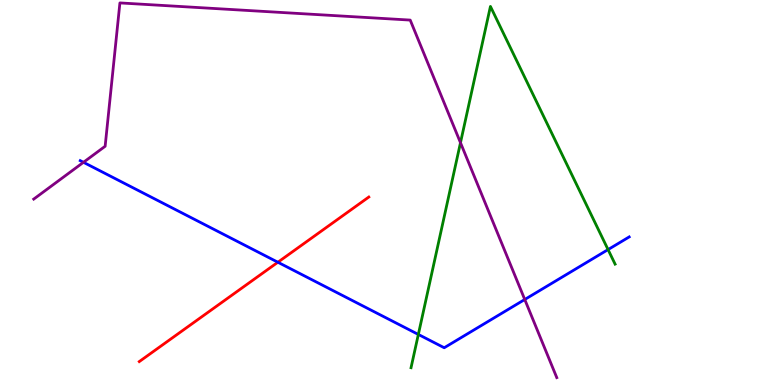[{'lines': ['blue', 'red'], 'intersections': [{'x': 3.59, 'y': 3.19}]}, {'lines': ['green', 'red'], 'intersections': []}, {'lines': ['purple', 'red'], 'intersections': []}, {'lines': ['blue', 'green'], 'intersections': [{'x': 5.4, 'y': 1.31}, {'x': 7.85, 'y': 3.52}]}, {'lines': ['blue', 'purple'], 'intersections': [{'x': 1.08, 'y': 5.78}, {'x': 6.77, 'y': 2.22}]}, {'lines': ['green', 'purple'], 'intersections': [{'x': 5.94, 'y': 6.29}]}]